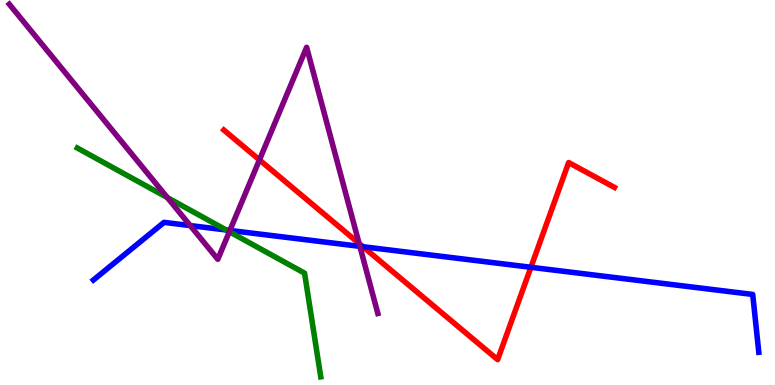[{'lines': ['blue', 'red'], 'intersections': [{'x': 4.68, 'y': 3.59}, {'x': 6.85, 'y': 3.06}]}, {'lines': ['green', 'red'], 'intersections': []}, {'lines': ['purple', 'red'], 'intersections': [{'x': 3.35, 'y': 5.85}, {'x': 4.63, 'y': 3.68}]}, {'lines': ['blue', 'green'], 'intersections': [{'x': 2.92, 'y': 4.03}]}, {'lines': ['blue', 'purple'], 'intersections': [{'x': 2.45, 'y': 4.14}, {'x': 2.97, 'y': 4.01}, {'x': 4.64, 'y': 3.6}]}, {'lines': ['green', 'purple'], 'intersections': [{'x': 2.16, 'y': 4.87}, {'x': 2.96, 'y': 3.98}]}]